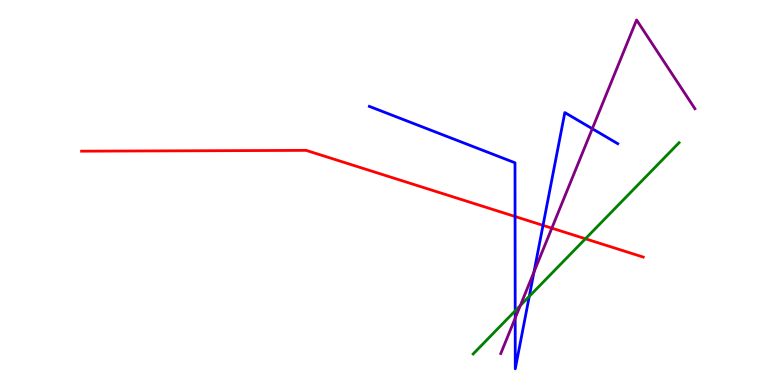[{'lines': ['blue', 'red'], 'intersections': [{'x': 6.65, 'y': 4.38}, {'x': 7.01, 'y': 4.15}]}, {'lines': ['green', 'red'], 'intersections': [{'x': 7.55, 'y': 3.8}]}, {'lines': ['purple', 'red'], 'intersections': [{'x': 7.12, 'y': 4.07}]}, {'lines': ['blue', 'green'], 'intersections': [{'x': 6.65, 'y': 1.93}, {'x': 6.83, 'y': 2.3}]}, {'lines': ['blue', 'purple'], 'intersections': [{'x': 6.65, 'y': 1.74}, {'x': 6.89, 'y': 2.94}, {'x': 7.64, 'y': 6.66}]}, {'lines': ['green', 'purple'], 'intersections': [{'x': 6.71, 'y': 2.06}]}]